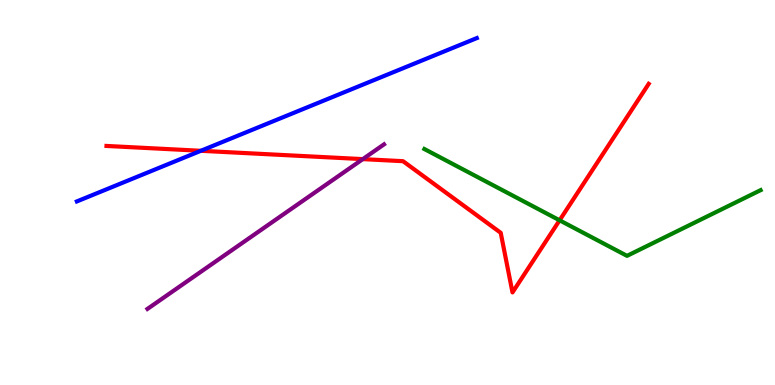[{'lines': ['blue', 'red'], 'intersections': [{'x': 2.59, 'y': 6.08}]}, {'lines': ['green', 'red'], 'intersections': [{'x': 7.22, 'y': 4.28}]}, {'lines': ['purple', 'red'], 'intersections': [{'x': 4.68, 'y': 5.87}]}, {'lines': ['blue', 'green'], 'intersections': []}, {'lines': ['blue', 'purple'], 'intersections': []}, {'lines': ['green', 'purple'], 'intersections': []}]